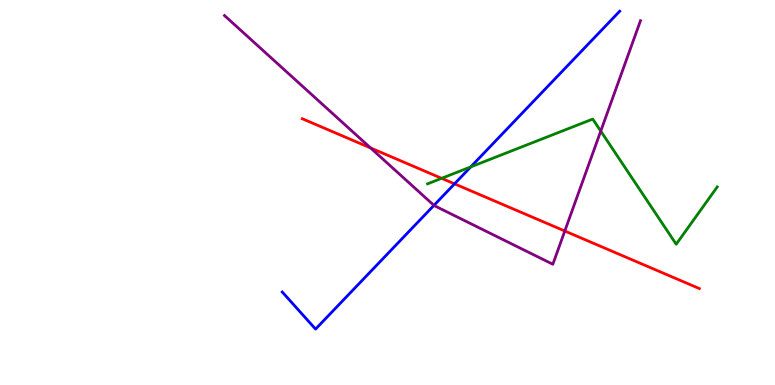[{'lines': ['blue', 'red'], 'intersections': [{'x': 5.86, 'y': 5.22}]}, {'lines': ['green', 'red'], 'intersections': [{'x': 5.7, 'y': 5.37}]}, {'lines': ['purple', 'red'], 'intersections': [{'x': 4.78, 'y': 6.16}, {'x': 7.29, 'y': 4.0}]}, {'lines': ['blue', 'green'], 'intersections': [{'x': 6.07, 'y': 5.66}]}, {'lines': ['blue', 'purple'], 'intersections': [{'x': 5.6, 'y': 4.67}]}, {'lines': ['green', 'purple'], 'intersections': [{'x': 7.75, 'y': 6.59}]}]